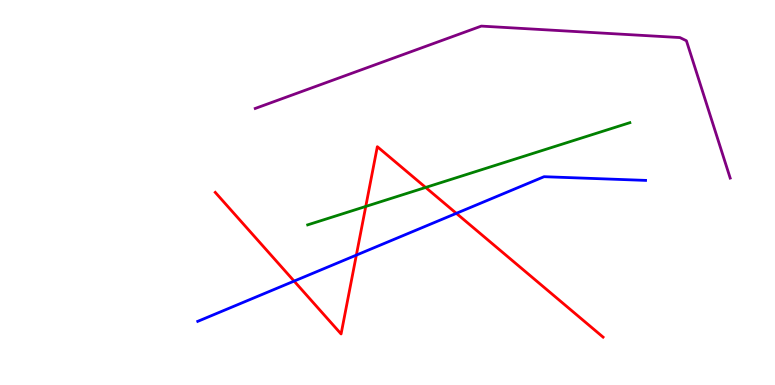[{'lines': ['blue', 'red'], 'intersections': [{'x': 3.8, 'y': 2.7}, {'x': 4.6, 'y': 3.37}, {'x': 5.89, 'y': 4.46}]}, {'lines': ['green', 'red'], 'intersections': [{'x': 4.72, 'y': 4.64}, {'x': 5.49, 'y': 5.13}]}, {'lines': ['purple', 'red'], 'intersections': []}, {'lines': ['blue', 'green'], 'intersections': []}, {'lines': ['blue', 'purple'], 'intersections': []}, {'lines': ['green', 'purple'], 'intersections': []}]